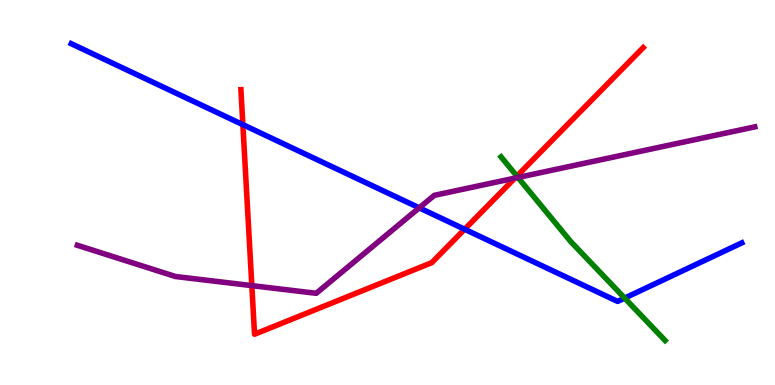[{'lines': ['blue', 'red'], 'intersections': [{'x': 3.13, 'y': 6.76}, {'x': 6.0, 'y': 4.05}]}, {'lines': ['green', 'red'], 'intersections': [{'x': 6.67, 'y': 5.43}]}, {'lines': ['purple', 'red'], 'intersections': [{'x': 3.25, 'y': 2.58}, {'x': 6.64, 'y': 5.37}]}, {'lines': ['blue', 'green'], 'intersections': [{'x': 8.06, 'y': 2.26}]}, {'lines': ['blue', 'purple'], 'intersections': [{'x': 5.41, 'y': 4.6}]}, {'lines': ['green', 'purple'], 'intersections': [{'x': 6.68, 'y': 5.39}]}]